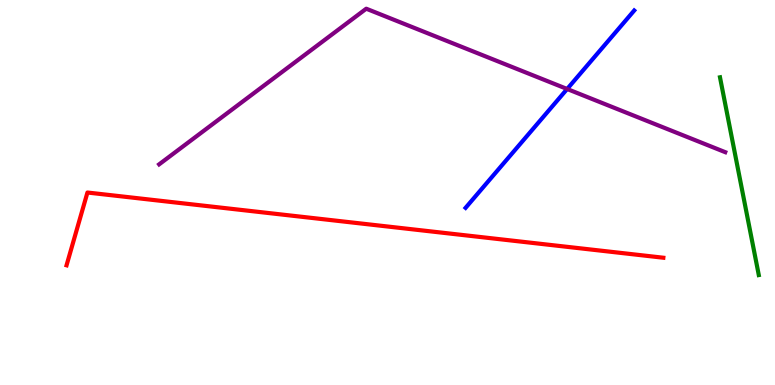[{'lines': ['blue', 'red'], 'intersections': []}, {'lines': ['green', 'red'], 'intersections': []}, {'lines': ['purple', 'red'], 'intersections': []}, {'lines': ['blue', 'green'], 'intersections': []}, {'lines': ['blue', 'purple'], 'intersections': [{'x': 7.32, 'y': 7.69}]}, {'lines': ['green', 'purple'], 'intersections': []}]